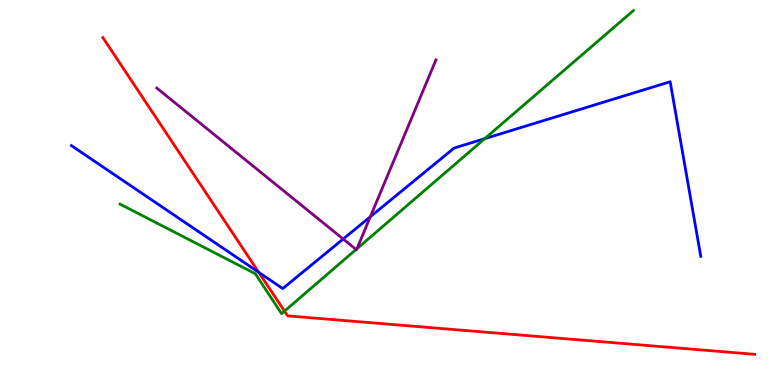[{'lines': ['blue', 'red'], 'intersections': [{'x': 3.34, 'y': 2.93}]}, {'lines': ['green', 'red'], 'intersections': [{'x': 3.67, 'y': 1.92}]}, {'lines': ['purple', 'red'], 'intersections': []}, {'lines': ['blue', 'green'], 'intersections': [{'x': 6.25, 'y': 6.4}]}, {'lines': ['blue', 'purple'], 'intersections': [{'x': 4.43, 'y': 3.79}, {'x': 4.78, 'y': 4.37}]}, {'lines': ['green', 'purple'], 'intersections': [{'x': 4.59, 'y': 3.52}, {'x': 4.61, 'y': 3.54}]}]